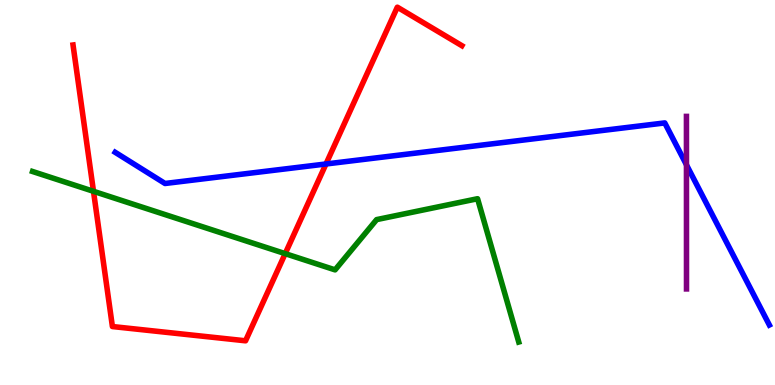[{'lines': ['blue', 'red'], 'intersections': [{'x': 4.21, 'y': 5.74}]}, {'lines': ['green', 'red'], 'intersections': [{'x': 1.21, 'y': 5.03}, {'x': 3.68, 'y': 3.41}]}, {'lines': ['purple', 'red'], 'intersections': []}, {'lines': ['blue', 'green'], 'intersections': []}, {'lines': ['blue', 'purple'], 'intersections': [{'x': 8.86, 'y': 5.72}]}, {'lines': ['green', 'purple'], 'intersections': []}]